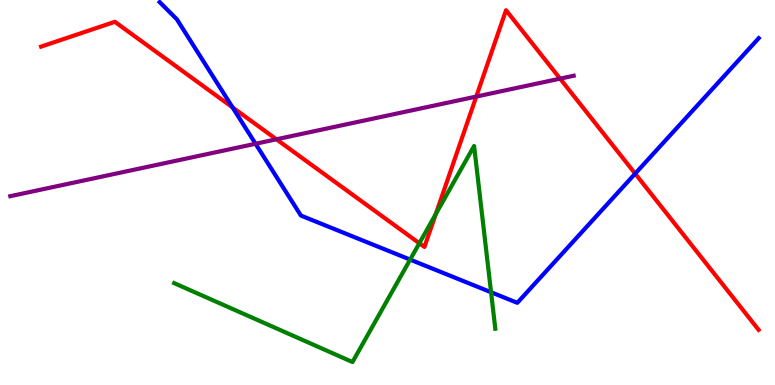[{'lines': ['blue', 'red'], 'intersections': [{'x': 3.0, 'y': 7.21}, {'x': 8.2, 'y': 5.49}]}, {'lines': ['green', 'red'], 'intersections': [{'x': 5.41, 'y': 3.68}, {'x': 5.62, 'y': 4.44}]}, {'lines': ['purple', 'red'], 'intersections': [{'x': 3.57, 'y': 6.38}, {'x': 6.15, 'y': 7.49}, {'x': 7.23, 'y': 7.96}]}, {'lines': ['blue', 'green'], 'intersections': [{'x': 5.29, 'y': 3.26}, {'x': 6.34, 'y': 2.41}]}, {'lines': ['blue', 'purple'], 'intersections': [{'x': 3.3, 'y': 6.27}]}, {'lines': ['green', 'purple'], 'intersections': []}]